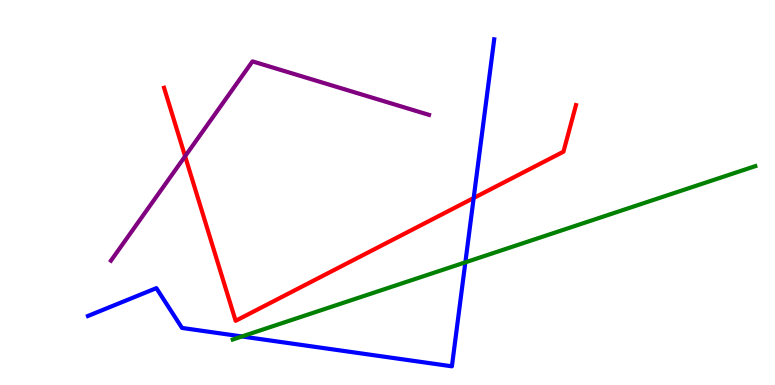[{'lines': ['blue', 'red'], 'intersections': [{'x': 6.11, 'y': 4.86}]}, {'lines': ['green', 'red'], 'intersections': []}, {'lines': ['purple', 'red'], 'intersections': [{'x': 2.39, 'y': 5.94}]}, {'lines': ['blue', 'green'], 'intersections': [{'x': 3.12, 'y': 1.26}, {'x': 6.0, 'y': 3.19}]}, {'lines': ['blue', 'purple'], 'intersections': []}, {'lines': ['green', 'purple'], 'intersections': []}]